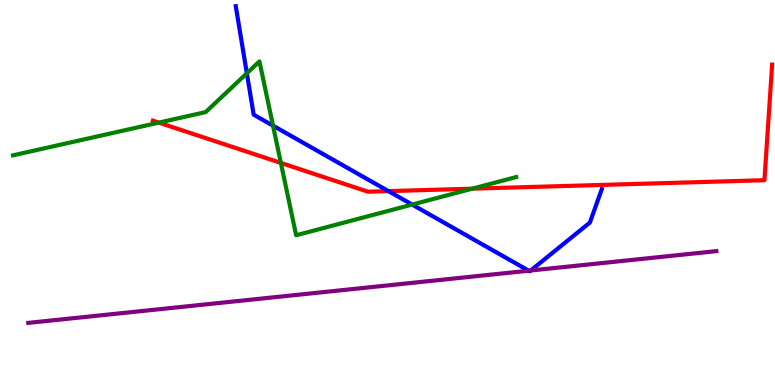[{'lines': ['blue', 'red'], 'intersections': [{'x': 5.01, 'y': 5.04}]}, {'lines': ['green', 'red'], 'intersections': [{'x': 2.05, 'y': 6.82}, {'x': 3.62, 'y': 5.77}, {'x': 6.09, 'y': 5.1}]}, {'lines': ['purple', 'red'], 'intersections': []}, {'lines': ['blue', 'green'], 'intersections': [{'x': 3.19, 'y': 8.1}, {'x': 3.52, 'y': 6.74}, {'x': 5.32, 'y': 4.69}]}, {'lines': ['blue', 'purple'], 'intersections': [{'x': 6.82, 'y': 2.97}, {'x': 6.85, 'y': 2.97}]}, {'lines': ['green', 'purple'], 'intersections': []}]